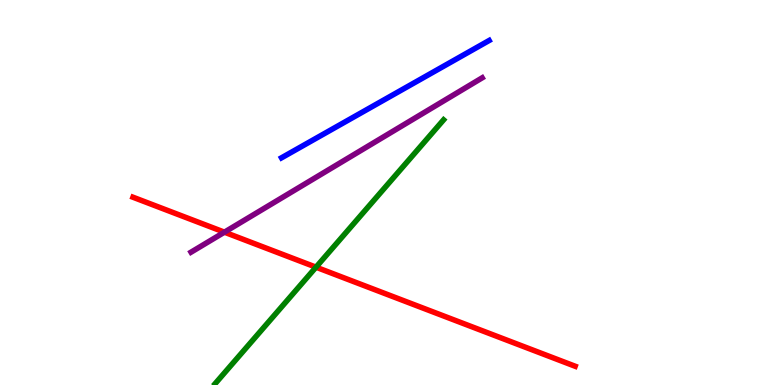[{'lines': ['blue', 'red'], 'intersections': []}, {'lines': ['green', 'red'], 'intersections': [{'x': 4.08, 'y': 3.06}]}, {'lines': ['purple', 'red'], 'intersections': [{'x': 2.9, 'y': 3.97}]}, {'lines': ['blue', 'green'], 'intersections': []}, {'lines': ['blue', 'purple'], 'intersections': []}, {'lines': ['green', 'purple'], 'intersections': []}]